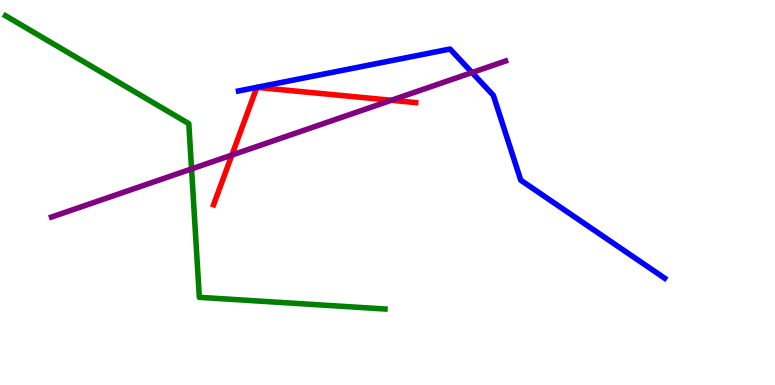[{'lines': ['blue', 'red'], 'intersections': []}, {'lines': ['green', 'red'], 'intersections': []}, {'lines': ['purple', 'red'], 'intersections': [{'x': 2.99, 'y': 5.97}, {'x': 5.05, 'y': 7.4}]}, {'lines': ['blue', 'green'], 'intersections': []}, {'lines': ['blue', 'purple'], 'intersections': [{'x': 6.09, 'y': 8.12}]}, {'lines': ['green', 'purple'], 'intersections': [{'x': 2.47, 'y': 5.61}]}]